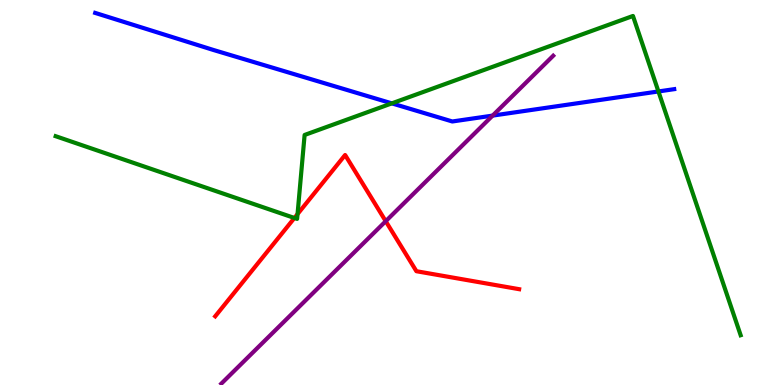[{'lines': ['blue', 'red'], 'intersections': []}, {'lines': ['green', 'red'], 'intersections': [{'x': 3.8, 'y': 4.34}, {'x': 3.84, 'y': 4.44}]}, {'lines': ['purple', 'red'], 'intersections': [{'x': 4.98, 'y': 4.25}]}, {'lines': ['blue', 'green'], 'intersections': [{'x': 5.06, 'y': 7.32}, {'x': 8.5, 'y': 7.62}]}, {'lines': ['blue', 'purple'], 'intersections': [{'x': 6.36, 'y': 7.0}]}, {'lines': ['green', 'purple'], 'intersections': []}]